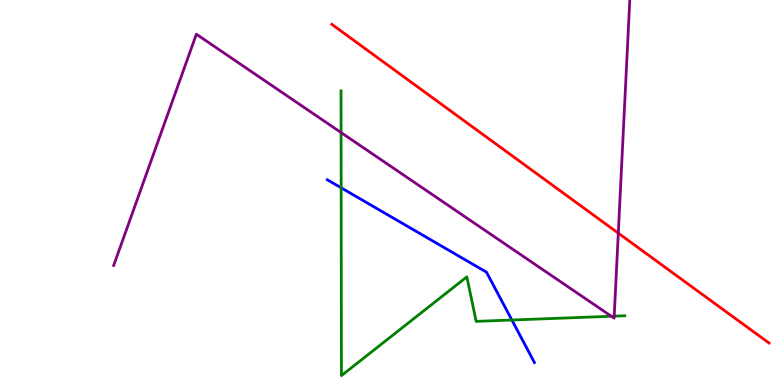[{'lines': ['blue', 'red'], 'intersections': []}, {'lines': ['green', 'red'], 'intersections': []}, {'lines': ['purple', 'red'], 'intersections': [{'x': 7.98, 'y': 3.94}]}, {'lines': ['blue', 'green'], 'intersections': [{'x': 4.4, 'y': 5.12}, {'x': 6.6, 'y': 1.69}]}, {'lines': ['blue', 'purple'], 'intersections': []}, {'lines': ['green', 'purple'], 'intersections': [{'x': 4.4, 'y': 6.56}, {'x': 7.89, 'y': 1.79}, {'x': 7.93, 'y': 1.79}]}]